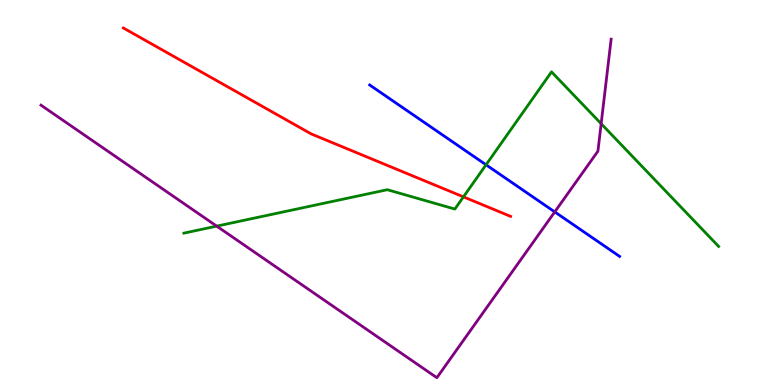[{'lines': ['blue', 'red'], 'intersections': []}, {'lines': ['green', 'red'], 'intersections': [{'x': 5.98, 'y': 4.89}]}, {'lines': ['purple', 'red'], 'intersections': []}, {'lines': ['blue', 'green'], 'intersections': [{'x': 6.27, 'y': 5.72}]}, {'lines': ['blue', 'purple'], 'intersections': [{'x': 7.16, 'y': 4.5}]}, {'lines': ['green', 'purple'], 'intersections': [{'x': 2.8, 'y': 4.13}, {'x': 7.76, 'y': 6.79}]}]